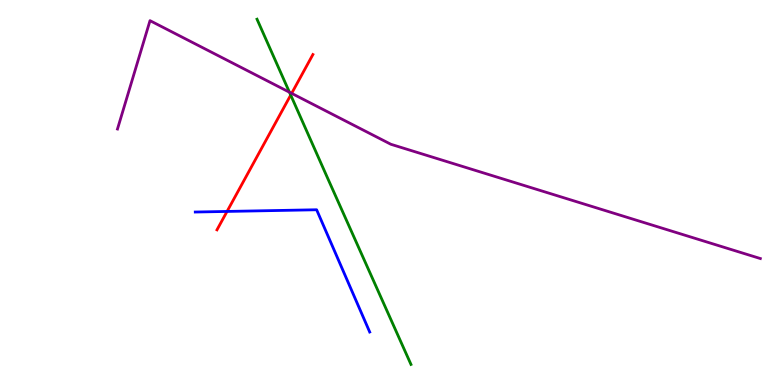[{'lines': ['blue', 'red'], 'intersections': [{'x': 2.93, 'y': 4.51}]}, {'lines': ['green', 'red'], 'intersections': [{'x': 3.75, 'y': 7.53}]}, {'lines': ['purple', 'red'], 'intersections': [{'x': 3.76, 'y': 7.58}]}, {'lines': ['blue', 'green'], 'intersections': []}, {'lines': ['blue', 'purple'], 'intersections': []}, {'lines': ['green', 'purple'], 'intersections': [{'x': 3.73, 'y': 7.6}]}]